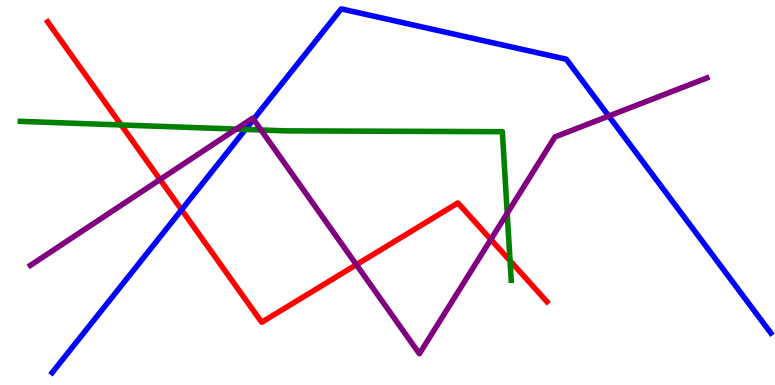[{'lines': ['blue', 'red'], 'intersections': [{'x': 2.34, 'y': 4.55}]}, {'lines': ['green', 'red'], 'intersections': [{'x': 1.56, 'y': 6.75}, {'x': 6.58, 'y': 3.23}]}, {'lines': ['purple', 'red'], 'intersections': [{'x': 2.06, 'y': 5.34}, {'x': 4.6, 'y': 3.13}, {'x': 6.33, 'y': 3.78}]}, {'lines': ['blue', 'green'], 'intersections': [{'x': 3.17, 'y': 6.64}]}, {'lines': ['blue', 'purple'], 'intersections': [{'x': 3.27, 'y': 6.9}, {'x': 7.85, 'y': 6.99}]}, {'lines': ['green', 'purple'], 'intersections': [{'x': 3.05, 'y': 6.65}, {'x': 3.37, 'y': 6.62}, {'x': 6.54, 'y': 4.46}]}]